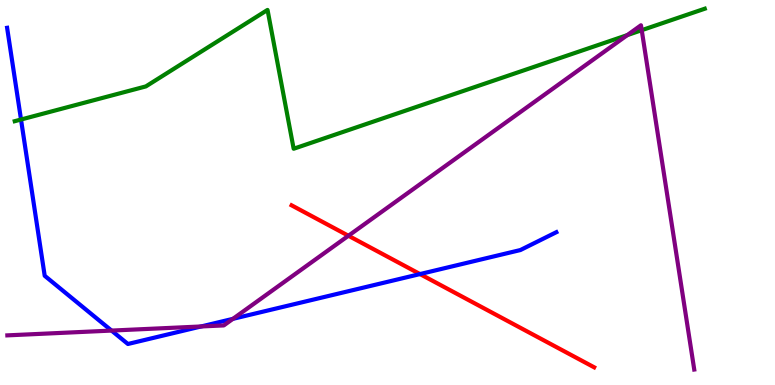[{'lines': ['blue', 'red'], 'intersections': [{'x': 5.42, 'y': 2.88}]}, {'lines': ['green', 'red'], 'intersections': []}, {'lines': ['purple', 'red'], 'intersections': [{'x': 4.5, 'y': 3.88}]}, {'lines': ['blue', 'green'], 'intersections': [{'x': 0.271, 'y': 6.9}]}, {'lines': ['blue', 'purple'], 'intersections': [{'x': 1.44, 'y': 1.41}, {'x': 2.59, 'y': 1.52}, {'x': 3.01, 'y': 1.72}]}, {'lines': ['green', 'purple'], 'intersections': [{'x': 8.09, 'y': 9.09}, {'x': 8.28, 'y': 9.22}]}]